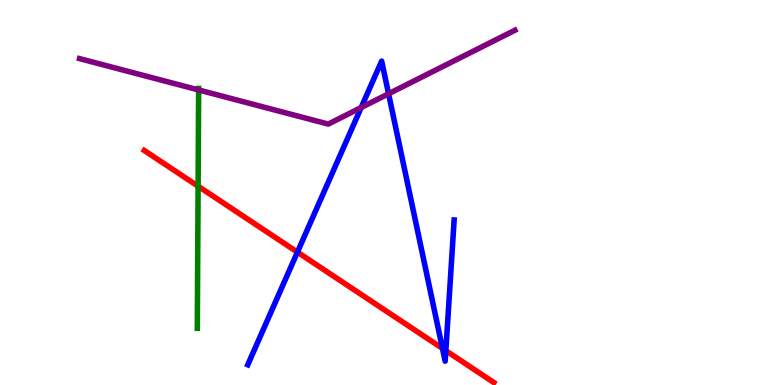[{'lines': ['blue', 'red'], 'intersections': [{'x': 3.84, 'y': 3.45}, {'x': 5.71, 'y': 0.95}, {'x': 5.75, 'y': 0.892}]}, {'lines': ['green', 'red'], 'intersections': [{'x': 2.56, 'y': 5.16}]}, {'lines': ['purple', 'red'], 'intersections': []}, {'lines': ['blue', 'green'], 'intersections': []}, {'lines': ['blue', 'purple'], 'intersections': [{'x': 4.66, 'y': 7.21}, {'x': 5.01, 'y': 7.56}]}, {'lines': ['green', 'purple'], 'intersections': [{'x': 2.56, 'y': 7.66}]}]